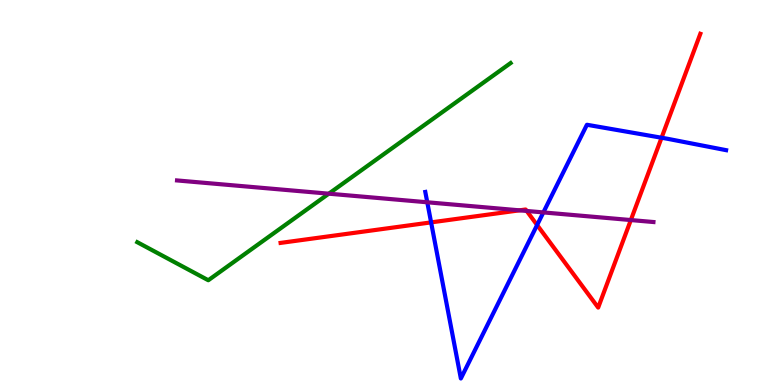[{'lines': ['blue', 'red'], 'intersections': [{'x': 5.56, 'y': 4.22}, {'x': 6.93, 'y': 4.16}, {'x': 8.54, 'y': 6.42}]}, {'lines': ['green', 'red'], 'intersections': []}, {'lines': ['purple', 'red'], 'intersections': [{'x': 6.7, 'y': 4.54}, {'x': 6.8, 'y': 4.52}, {'x': 8.14, 'y': 4.28}]}, {'lines': ['blue', 'green'], 'intersections': []}, {'lines': ['blue', 'purple'], 'intersections': [{'x': 5.51, 'y': 4.75}, {'x': 7.01, 'y': 4.48}]}, {'lines': ['green', 'purple'], 'intersections': [{'x': 4.24, 'y': 4.97}]}]